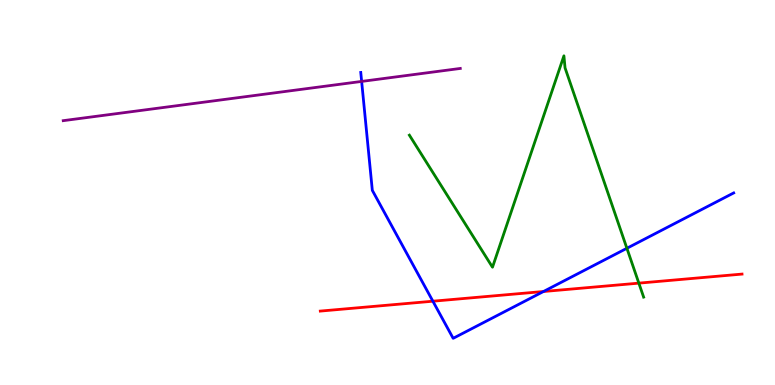[{'lines': ['blue', 'red'], 'intersections': [{'x': 5.59, 'y': 2.18}, {'x': 7.01, 'y': 2.43}]}, {'lines': ['green', 'red'], 'intersections': [{'x': 8.24, 'y': 2.65}]}, {'lines': ['purple', 'red'], 'intersections': []}, {'lines': ['blue', 'green'], 'intersections': [{'x': 8.09, 'y': 3.55}]}, {'lines': ['blue', 'purple'], 'intersections': [{'x': 4.67, 'y': 7.89}]}, {'lines': ['green', 'purple'], 'intersections': []}]